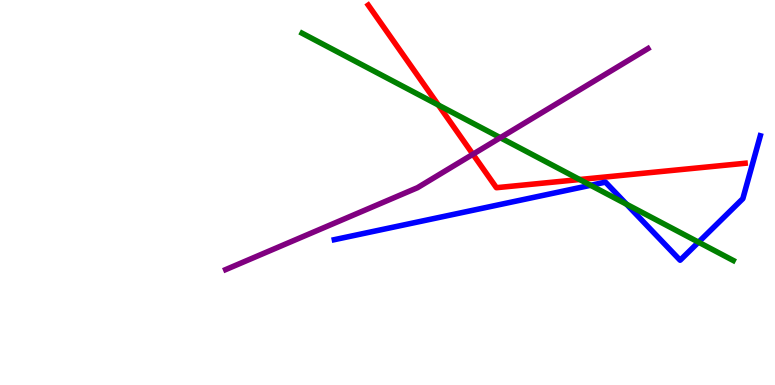[{'lines': ['blue', 'red'], 'intersections': []}, {'lines': ['green', 'red'], 'intersections': [{'x': 5.66, 'y': 7.27}, {'x': 7.48, 'y': 5.34}]}, {'lines': ['purple', 'red'], 'intersections': [{'x': 6.1, 'y': 5.99}]}, {'lines': ['blue', 'green'], 'intersections': [{'x': 7.62, 'y': 5.19}, {'x': 8.09, 'y': 4.69}, {'x': 9.01, 'y': 3.71}]}, {'lines': ['blue', 'purple'], 'intersections': []}, {'lines': ['green', 'purple'], 'intersections': [{'x': 6.46, 'y': 6.42}]}]